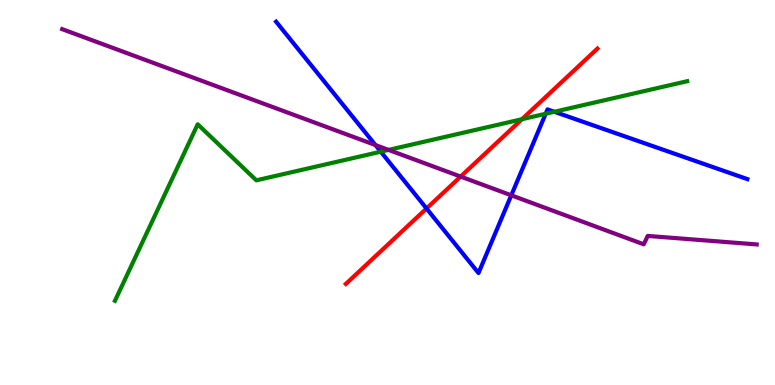[{'lines': ['blue', 'red'], 'intersections': [{'x': 5.5, 'y': 4.59}]}, {'lines': ['green', 'red'], 'intersections': [{'x': 6.73, 'y': 6.9}]}, {'lines': ['purple', 'red'], 'intersections': [{'x': 5.94, 'y': 5.41}]}, {'lines': ['blue', 'green'], 'intersections': [{'x': 4.91, 'y': 6.06}, {'x': 7.04, 'y': 7.05}, {'x': 7.15, 'y': 7.1}]}, {'lines': ['blue', 'purple'], 'intersections': [{'x': 4.84, 'y': 6.23}, {'x': 6.6, 'y': 4.93}]}, {'lines': ['green', 'purple'], 'intersections': [{'x': 5.01, 'y': 6.11}]}]